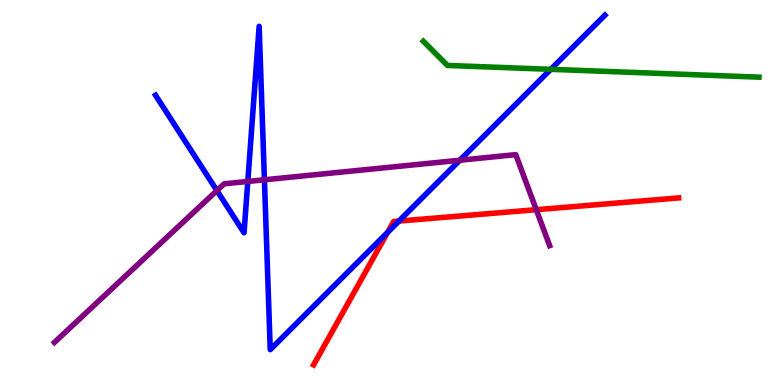[{'lines': ['blue', 'red'], 'intersections': [{'x': 5.0, 'y': 3.96}, {'x': 5.15, 'y': 4.26}]}, {'lines': ['green', 'red'], 'intersections': []}, {'lines': ['purple', 'red'], 'intersections': [{'x': 6.92, 'y': 4.55}]}, {'lines': ['blue', 'green'], 'intersections': [{'x': 7.11, 'y': 8.2}]}, {'lines': ['blue', 'purple'], 'intersections': [{'x': 2.8, 'y': 5.05}, {'x': 3.2, 'y': 5.29}, {'x': 3.41, 'y': 5.33}, {'x': 5.93, 'y': 5.84}]}, {'lines': ['green', 'purple'], 'intersections': []}]